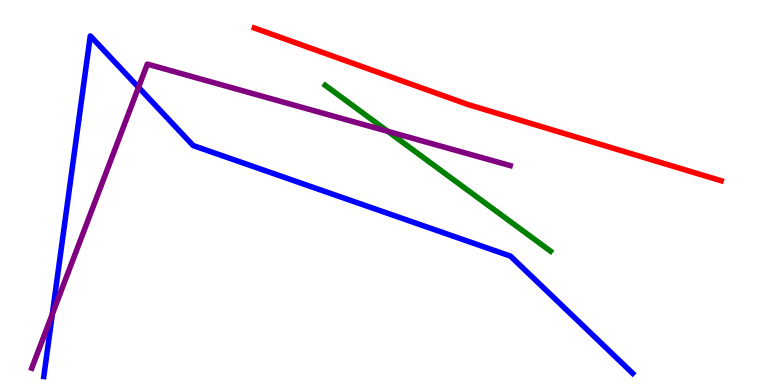[{'lines': ['blue', 'red'], 'intersections': []}, {'lines': ['green', 'red'], 'intersections': []}, {'lines': ['purple', 'red'], 'intersections': []}, {'lines': ['blue', 'green'], 'intersections': []}, {'lines': ['blue', 'purple'], 'intersections': [{'x': 0.675, 'y': 1.84}, {'x': 1.79, 'y': 7.73}]}, {'lines': ['green', 'purple'], 'intersections': [{'x': 5.0, 'y': 6.59}]}]